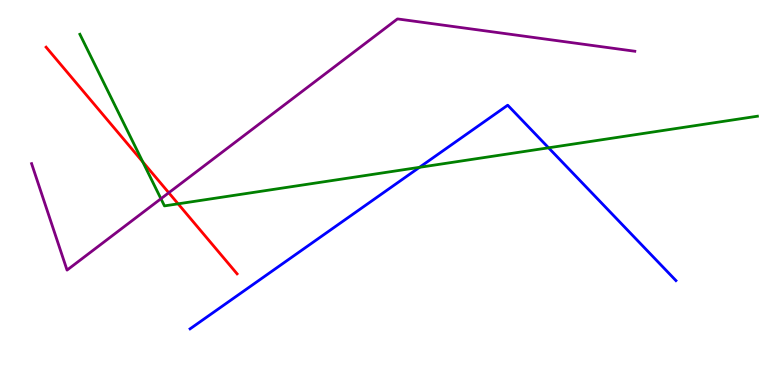[{'lines': ['blue', 'red'], 'intersections': []}, {'lines': ['green', 'red'], 'intersections': [{'x': 1.84, 'y': 5.79}, {'x': 2.3, 'y': 4.71}]}, {'lines': ['purple', 'red'], 'intersections': [{'x': 2.18, 'y': 4.99}]}, {'lines': ['blue', 'green'], 'intersections': [{'x': 5.41, 'y': 5.65}, {'x': 7.08, 'y': 6.16}]}, {'lines': ['blue', 'purple'], 'intersections': []}, {'lines': ['green', 'purple'], 'intersections': [{'x': 2.08, 'y': 4.84}]}]